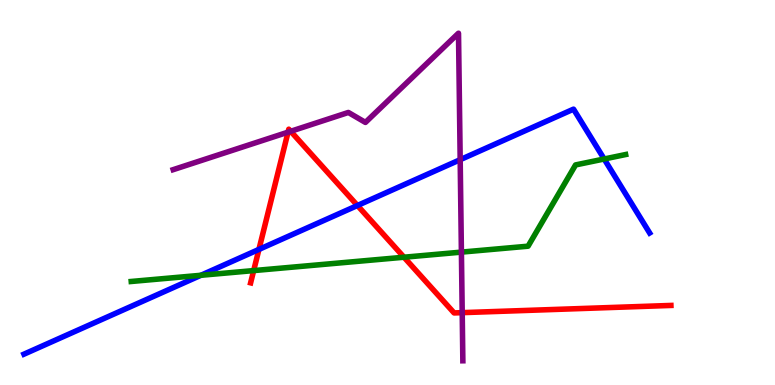[{'lines': ['blue', 'red'], 'intersections': [{'x': 3.34, 'y': 3.52}, {'x': 4.61, 'y': 4.66}]}, {'lines': ['green', 'red'], 'intersections': [{'x': 3.27, 'y': 2.97}, {'x': 5.21, 'y': 3.32}]}, {'lines': ['purple', 'red'], 'intersections': [{'x': 3.72, 'y': 6.57}, {'x': 3.75, 'y': 6.59}, {'x': 5.96, 'y': 1.88}]}, {'lines': ['blue', 'green'], 'intersections': [{'x': 2.59, 'y': 2.85}, {'x': 7.8, 'y': 5.87}]}, {'lines': ['blue', 'purple'], 'intersections': [{'x': 5.94, 'y': 5.85}]}, {'lines': ['green', 'purple'], 'intersections': [{'x': 5.95, 'y': 3.45}]}]